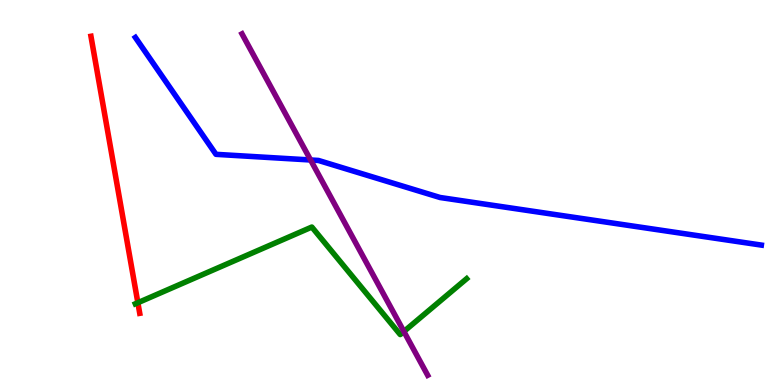[{'lines': ['blue', 'red'], 'intersections': []}, {'lines': ['green', 'red'], 'intersections': [{'x': 1.78, 'y': 2.14}]}, {'lines': ['purple', 'red'], 'intersections': []}, {'lines': ['blue', 'green'], 'intersections': []}, {'lines': ['blue', 'purple'], 'intersections': [{'x': 4.01, 'y': 5.84}]}, {'lines': ['green', 'purple'], 'intersections': [{'x': 5.21, 'y': 1.39}]}]